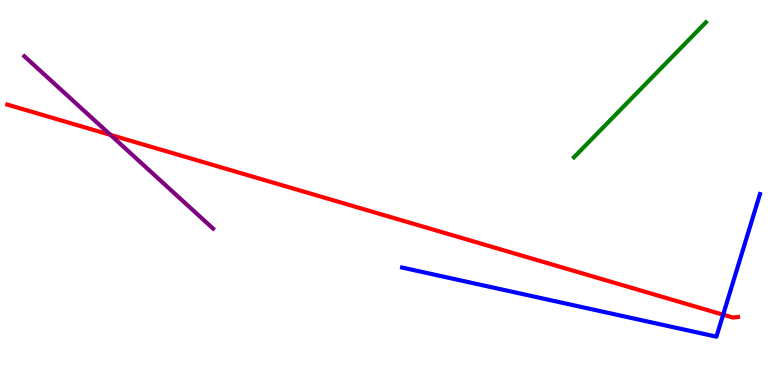[{'lines': ['blue', 'red'], 'intersections': [{'x': 9.33, 'y': 1.83}]}, {'lines': ['green', 'red'], 'intersections': []}, {'lines': ['purple', 'red'], 'intersections': [{'x': 1.43, 'y': 6.5}]}, {'lines': ['blue', 'green'], 'intersections': []}, {'lines': ['blue', 'purple'], 'intersections': []}, {'lines': ['green', 'purple'], 'intersections': []}]